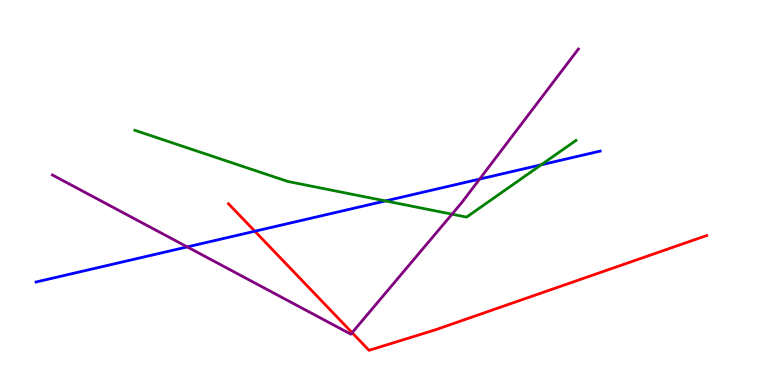[{'lines': ['blue', 'red'], 'intersections': [{'x': 3.29, 'y': 3.99}]}, {'lines': ['green', 'red'], 'intersections': []}, {'lines': ['purple', 'red'], 'intersections': [{'x': 4.54, 'y': 1.36}]}, {'lines': ['blue', 'green'], 'intersections': [{'x': 4.97, 'y': 4.78}, {'x': 6.98, 'y': 5.72}]}, {'lines': ['blue', 'purple'], 'intersections': [{'x': 2.42, 'y': 3.59}, {'x': 6.19, 'y': 5.35}]}, {'lines': ['green', 'purple'], 'intersections': [{'x': 5.83, 'y': 4.44}]}]